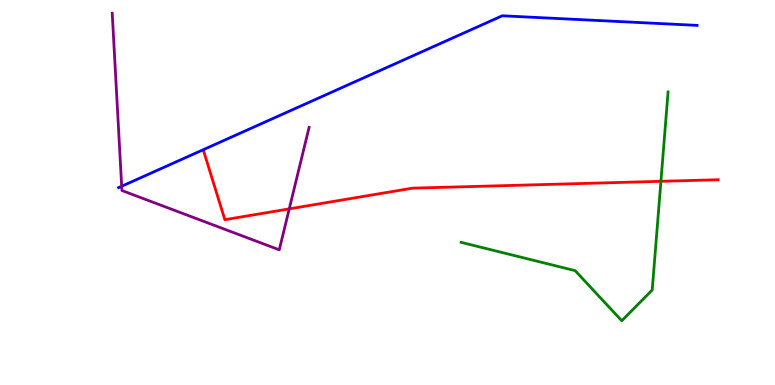[{'lines': ['blue', 'red'], 'intersections': []}, {'lines': ['green', 'red'], 'intersections': [{'x': 8.53, 'y': 5.29}]}, {'lines': ['purple', 'red'], 'intersections': [{'x': 3.73, 'y': 4.58}]}, {'lines': ['blue', 'green'], 'intersections': []}, {'lines': ['blue', 'purple'], 'intersections': [{'x': 1.57, 'y': 5.16}]}, {'lines': ['green', 'purple'], 'intersections': []}]